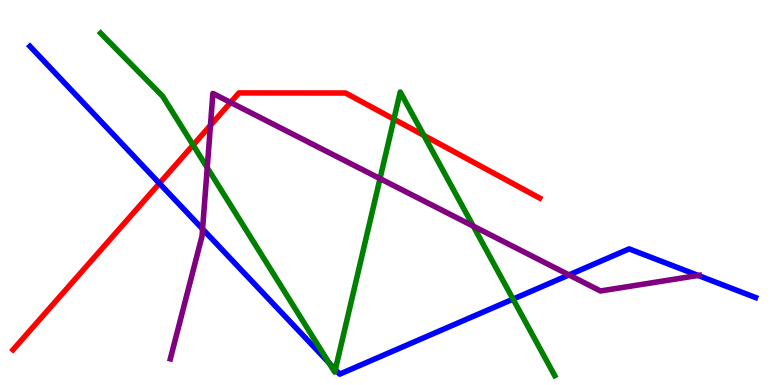[{'lines': ['blue', 'red'], 'intersections': [{'x': 2.06, 'y': 5.24}]}, {'lines': ['green', 'red'], 'intersections': [{'x': 2.49, 'y': 6.23}, {'x': 5.08, 'y': 6.9}, {'x': 5.47, 'y': 6.48}]}, {'lines': ['purple', 'red'], 'intersections': [{'x': 2.72, 'y': 6.74}, {'x': 2.98, 'y': 7.34}]}, {'lines': ['blue', 'green'], 'intersections': [{'x': 4.24, 'y': 0.58}, {'x': 4.33, 'y': 0.401}, {'x': 6.62, 'y': 2.23}]}, {'lines': ['blue', 'purple'], 'intersections': [{'x': 2.61, 'y': 4.05}, {'x': 7.34, 'y': 2.86}, {'x': 9.01, 'y': 2.85}]}, {'lines': ['green', 'purple'], 'intersections': [{'x': 2.67, 'y': 5.64}, {'x': 4.9, 'y': 5.36}, {'x': 6.11, 'y': 4.13}]}]